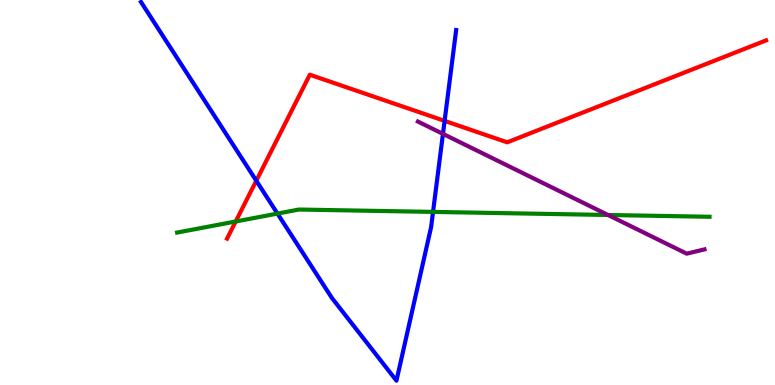[{'lines': ['blue', 'red'], 'intersections': [{'x': 3.31, 'y': 5.31}, {'x': 5.74, 'y': 6.86}]}, {'lines': ['green', 'red'], 'intersections': [{'x': 3.04, 'y': 4.25}]}, {'lines': ['purple', 'red'], 'intersections': []}, {'lines': ['blue', 'green'], 'intersections': [{'x': 3.58, 'y': 4.45}, {'x': 5.59, 'y': 4.5}]}, {'lines': ['blue', 'purple'], 'intersections': [{'x': 5.72, 'y': 6.52}]}, {'lines': ['green', 'purple'], 'intersections': [{'x': 7.85, 'y': 4.42}]}]